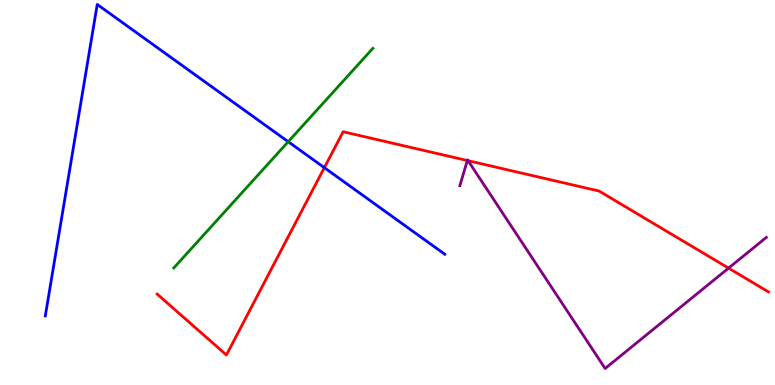[{'lines': ['blue', 'red'], 'intersections': [{'x': 4.19, 'y': 5.64}]}, {'lines': ['green', 'red'], 'intersections': []}, {'lines': ['purple', 'red'], 'intersections': [{'x': 6.03, 'y': 5.83}, {'x': 6.04, 'y': 5.83}, {'x': 9.4, 'y': 3.04}]}, {'lines': ['blue', 'green'], 'intersections': [{'x': 3.72, 'y': 6.32}]}, {'lines': ['blue', 'purple'], 'intersections': []}, {'lines': ['green', 'purple'], 'intersections': []}]